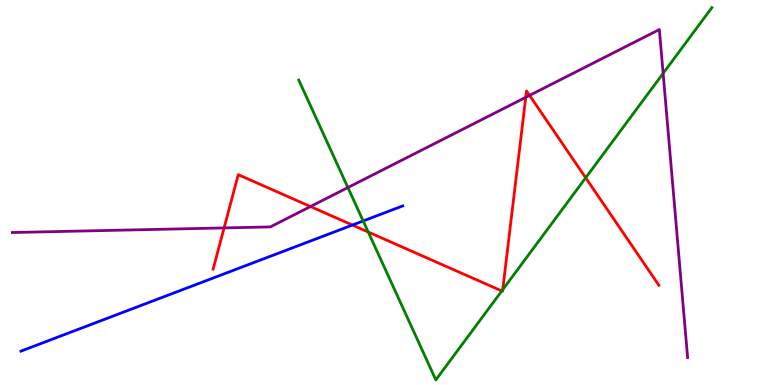[{'lines': ['blue', 'red'], 'intersections': [{'x': 4.55, 'y': 4.15}]}, {'lines': ['green', 'red'], 'intersections': [{'x': 4.75, 'y': 3.97}, {'x': 6.47, 'y': 2.44}, {'x': 6.49, 'y': 2.48}, {'x': 7.56, 'y': 5.38}]}, {'lines': ['purple', 'red'], 'intersections': [{'x': 2.89, 'y': 4.08}, {'x': 4.01, 'y': 4.64}, {'x': 6.78, 'y': 7.47}, {'x': 6.83, 'y': 7.52}]}, {'lines': ['blue', 'green'], 'intersections': [{'x': 4.69, 'y': 4.26}]}, {'lines': ['blue', 'purple'], 'intersections': []}, {'lines': ['green', 'purple'], 'intersections': [{'x': 4.49, 'y': 5.13}, {'x': 8.56, 'y': 8.09}]}]